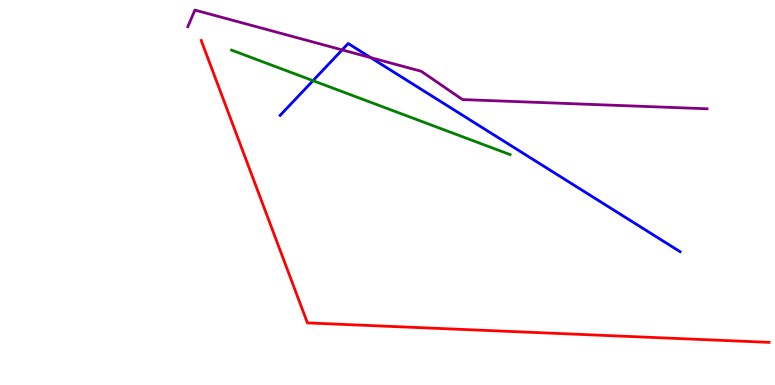[{'lines': ['blue', 'red'], 'intersections': []}, {'lines': ['green', 'red'], 'intersections': []}, {'lines': ['purple', 'red'], 'intersections': []}, {'lines': ['blue', 'green'], 'intersections': [{'x': 4.04, 'y': 7.9}]}, {'lines': ['blue', 'purple'], 'intersections': [{'x': 4.41, 'y': 8.7}, {'x': 4.78, 'y': 8.5}]}, {'lines': ['green', 'purple'], 'intersections': []}]